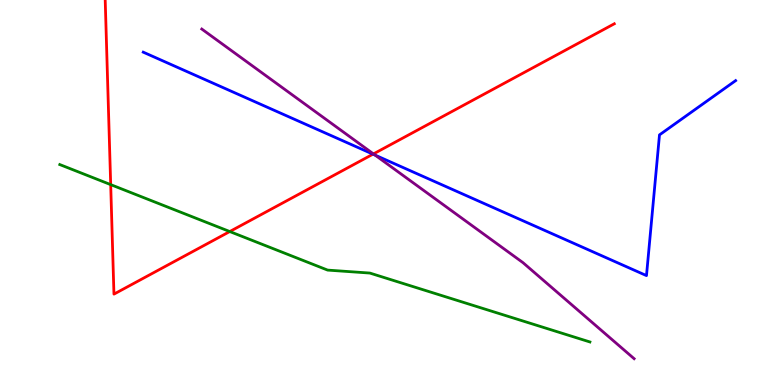[{'lines': ['blue', 'red'], 'intersections': [{'x': 4.81, 'y': 6.0}]}, {'lines': ['green', 'red'], 'intersections': [{'x': 1.43, 'y': 5.2}, {'x': 2.96, 'y': 3.99}]}, {'lines': ['purple', 'red'], 'intersections': [{'x': 4.82, 'y': 6.0}]}, {'lines': ['blue', 'green'], 'intersections': []}, {'lines': ['blue', 'purple'], 'intersections': [{'x': 4.84, 'y': 5.97}]}, {'lines': ['green', 'purple'], 'intersections': []}]